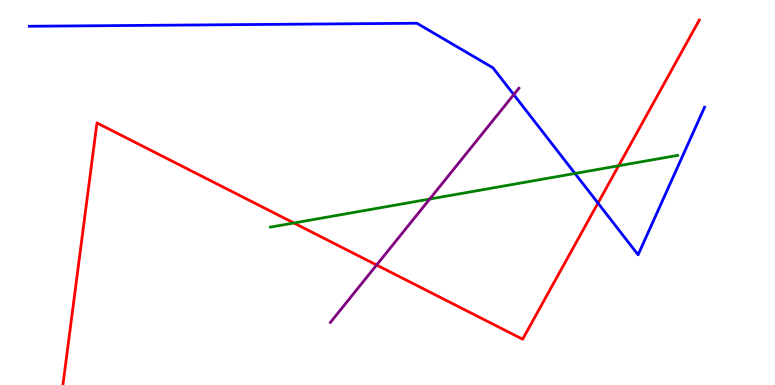[{'lines': ['blue', 'red'], 'intersections': [{'x': 7.72, 'y': 4.73}]}, {'lines': ['green', 'red'], 'intersections': [{'x': 3.79, 'y': 4.21}, {'x': 7.98, 'y': 5.69}]}, {'lines': ['purple', 'red'], 'intersections': [{'x': 4.86, 'y': 3.12}]}, {'lines': ['blue', 'green'], 'intersections': [{'x': 7.42, 'y': 5.49}]}, {'lines': ['blue', 'purple'], 'intersections': [{'x': 6.63, 'y': 7.54}]}, {'lines': ['green', 'purple'], 'intersections': [{'x': 5.54, 'y': 4.83}]}]